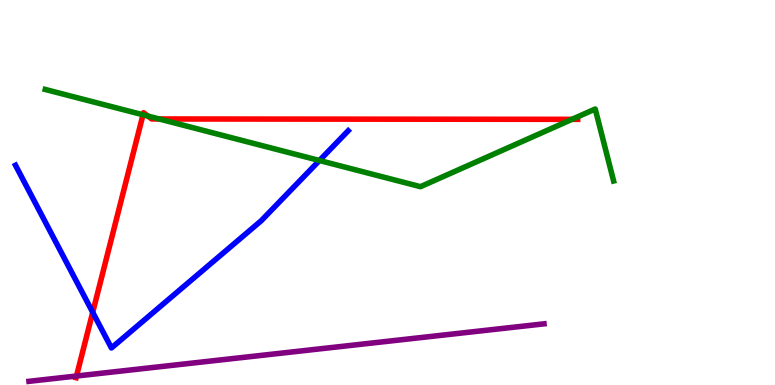[{'lines': ['blue', 'red'], 'intersections': [{'x': 1.2, 'y': 1.89}]}, {'lines': ['green', 'red'], 'intersections': [{'x': 1.85, 'y': 7.02}, {'x': 1.91, 'y': 6.99}, {'x': 2.05, 'y': 6.91}, {'x': 7.38, 'y': 6.9}]}, {'lines': ['purple', 'red'], 'intersections': [{'x': 0.987, 'y': 0.233}]}, {'lines': ['blue', 'green'], 'intersections': [{'x': 4.12, 'y': 5.83}]}, {'lines': ['blue', 'purple'], 'intersections': []}, {'lines': ['green', 'purple'], 'intersections': []}]